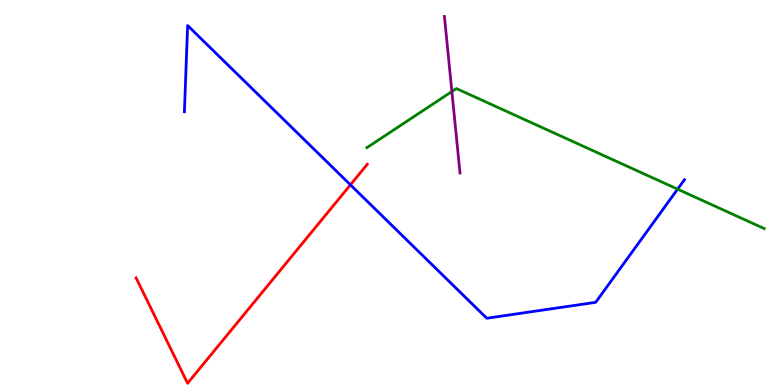[{'lines': ['blue', 'red'], 'intersections': [{'x': 4.52, 'y': 5.2}]}, {'lines': ['green', 'red'], 'intersections': []}, {'lines': ['purple', 'red'], 'intersections': []}, {'lines': ['blue', 'green'], 'intersections': [{'x': 8.74, 'y': 5.09}]}, {'lines': ['blue', 'purple'], 'intersections': []}, {'lines': ['green', 'purple'], 'intersections': [{'x': 5.83, 'y': 7.62}]}]